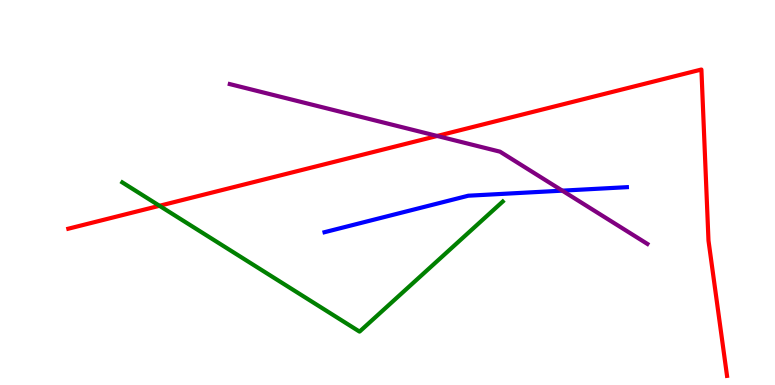[{'lines': ['blue', 'red'], 'intersections': []}, {'lines': ['green', 'red'], 'intersections': [{'x': 2.06, 'y': 4.65}]}, {'lines': ['purple', 'red'], 'intersections': [{'x': 5.64, 'y': 6.47}]}, {'lines': ['blue', 'green'], 'intersections': []}, {'lines': ['blue', 'purple'], 'intersections': [{'x': 7.26, 'y': 5.05}]}, {'lines': ['green', 'purple'], 'intersections': []}]